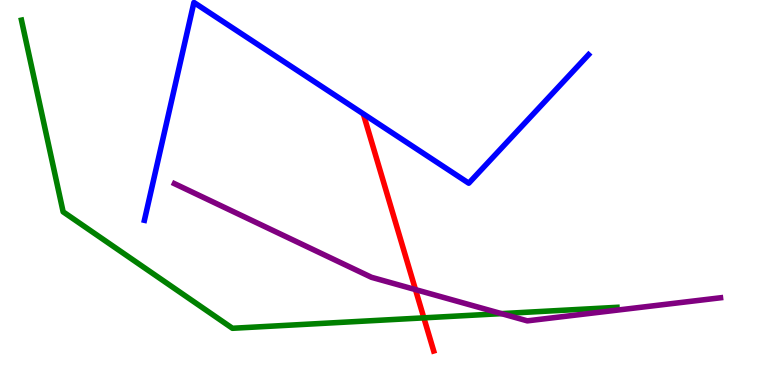[{'lines': ['blue', 'red'], 'intersections': []}, {'lines': ['green', 'red'], 'intersections': [{'x': 5.47, 'y': 1.74}]}, {'lines': ['purple', 'red'], 'intersections': [{'x': 5.36, 'y': 2.48}]}, {'lines': ['blue', 'green'], 'intersections': []}, {'lines': ['blue', 'purple'], 'intersections': []}, {'lines': ['green', 'purple'], 'intersections': [{'x': 6.47, 'y': 1.85}]}]